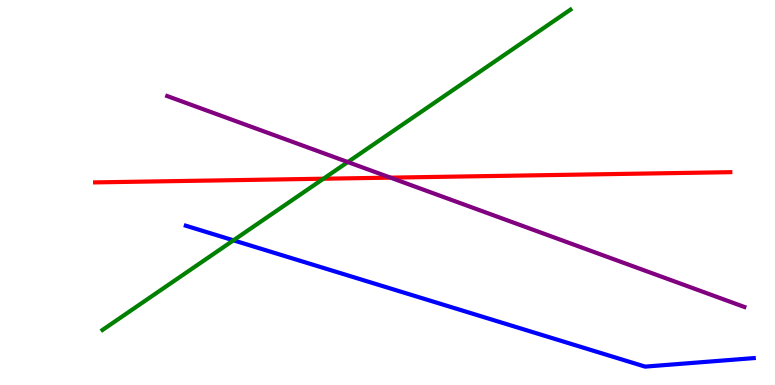[{'lines': ['blue', 'red'], 'intersections': []}, {'lines': ['green', 'red'], 'intersections': [{'x': 4.17, 'y': 5.36}]}, {'lines': ['purple', 'red'], 'intersections': [{'x': 5.04, 'y': 5.39}]}, {'lines': ['blue', 'green'], 'intersections': [{'x': 3.01, 'y': 3.76}]}, {'lines': ['blue', 'purple'], 'intersections': []}, {'lines': ['green', 'purple'], 'intersections': [{'x': 4.49, 'y': 5.79}]}]